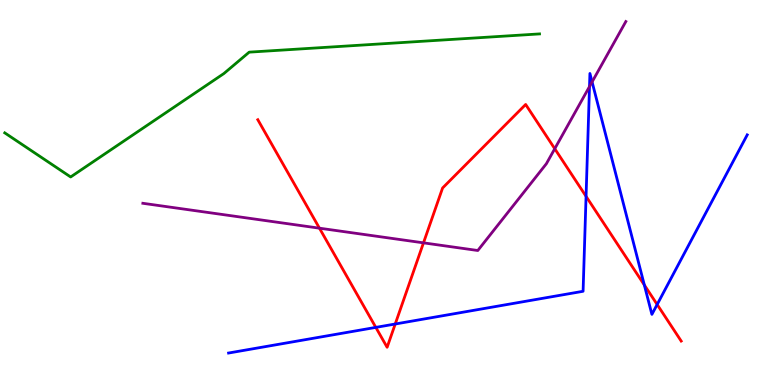[{'lines': ['blue', 'red'], 'intersections': [{'x': 4.85, 'y': 1.5}, {'x': 5.1, 'y': 1.58}, {'x': 7.56, 'y': 4.9}, {'x': 8.31, 'y': 2.6}, {'x': 8.48, 'y': 2.09}]}, {'lines': ['green', 'red'], 'intersections': []}, {'lines': ['purple', 'red'], 'intersections': [{'x': 4.12, 'y': 4.07}, {'x': 5.46, 'y': 3.69}, {'x': 7.16, 'y': 6.14}]}, {'lines': ['blue', 'green'], 'intersections': []}, {'lines': ['blue', 'purple'], 'intersections': [{'x': 7.61, 'y': 7.75}, {'x': 7.64, 'y': 7.87}]}, {'lines': ['green', 'purple'], 'intersections': []}]